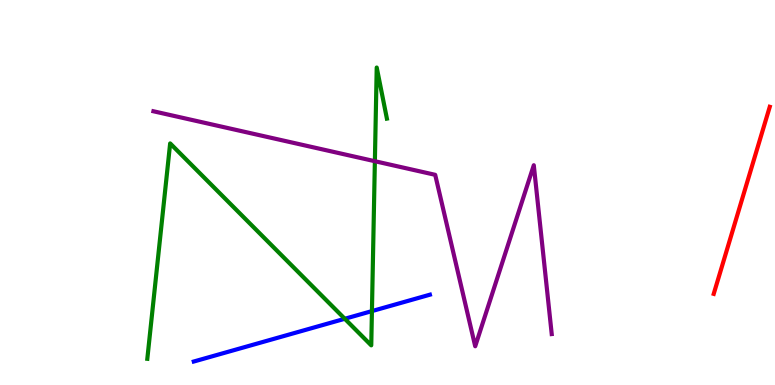[{'lines': ['blue', 'red'], 'intersections': []}, {'lines': ['green', 'red'], 'intersections': []}, {'lines': ['purple', 'red'], 'intersections': []}, {'lines': ['blue', 'green'], 'intersections': [{'x': 4.45, 'y': 1.72}, {'x': 4.8, 'y': 1.92}]}, {'lines': ['blue', 'purple'], 'intersections': []}, {'lines': ['green', 'purple'], 'intersections': [{'x': 4.84, 'y': 5.81}]}]